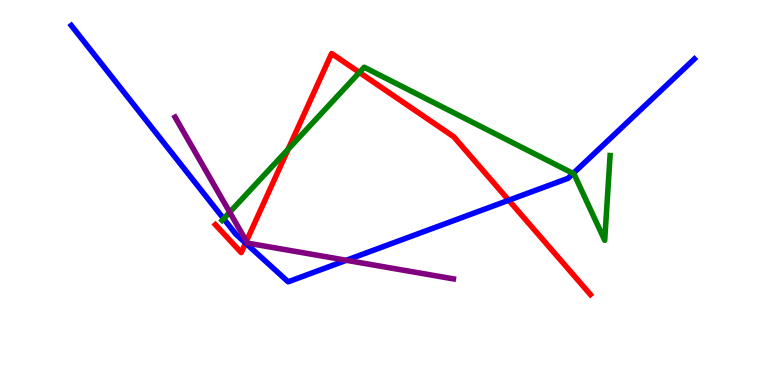[{'lines': ['blue', 'red'], 'intersections': [{'x': 3.17, 'y': 3.69}, {'x': 6.56, 'y': 4.8}]}, {'lines': ['green', 'red'], 'intersections': [{'x': 3.72, 'y': 6.12}, {'x': 4.64, 'y': 8.12}]}, {'lines': ['purple', 'red'], 'intersections': [{'x': 3.18, 'y': 3.73}]}, {'lines': ['blue', 'green'], 'intersections': [{'x': 2.89, 'y': 4.32}, {'x': 7.4, 'y': 5.49}]}, {'lines': ['blue', 'purple'], 'intersections': [{'x': 4.47, 'y': 3.24}]}, {'lines': ['green', 'purple'], 'intersections': [{'x': 2.96, 'y': 4.49}]}]